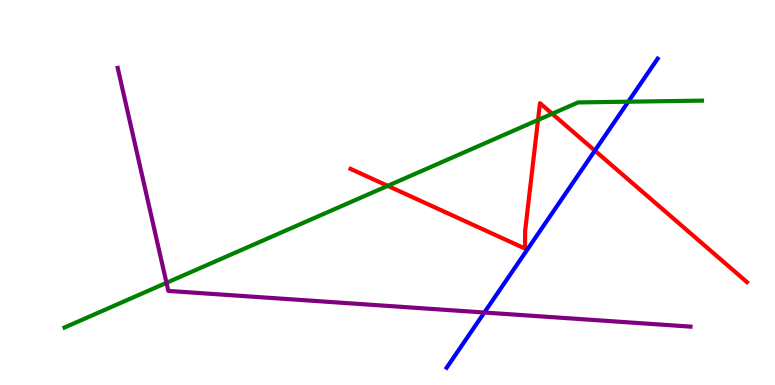[{'lines': ['blue', 'red'], 'intersections': [{'x': 7.68, 'y': 6.09}]}, {'lines': ['green', 'red'], 'intersections': [{'x': 5.0, 'y': 5.17}, {'x': 6.94, 'y': 6.88}, {'x': 7.13, 'y': 7.05}]}, {'lines': ['purple', 'red'], 'intersections': []}, {'lines': ['blue', 'green'], 'intersections': [{'x': 8.11, 'y': 7.36}]}, {'lines': ['blue', 'purple'], 'intersections': [{'x': 6.25, 'y': 1.88}]}, {'lines': ['green', 'purple'], 'intersections': [{'x': 2.15, 'y': 2.65}]}]